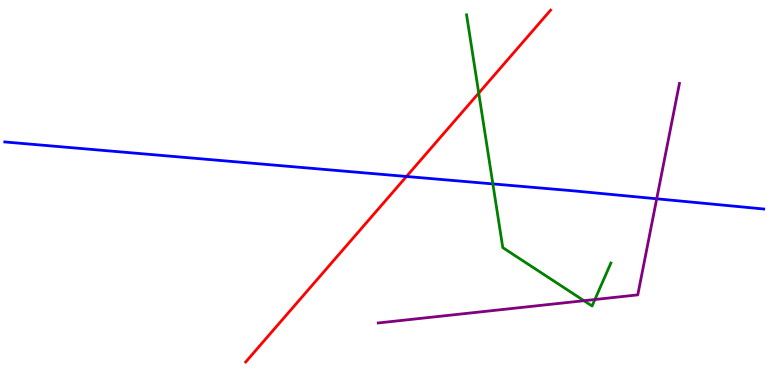[{'lines': ['blue', 'red'], 'intersections': [{'x': 5.24, 'y': 5.42}]}, {'lines': ['green', 'red'], 'intersections': [{'x': 6.18, 'y': 7.58}]}, {'lines': ['purple', 'red'], 'intersections': []}, {'lines': ['blue', 'green'], 'intersections': [{'x': 6.36, 'y': 5.22}]}, {'lines': ['blue', 'purple'], 'intersections': [{'x': 8.47, 'y': 4.84}]}, {'lines': ['green', 'purple'], 'intersections': [{'x': 7.53, 'y': 2.19}, {'x': 7.68, 'y': 2.22}]}]